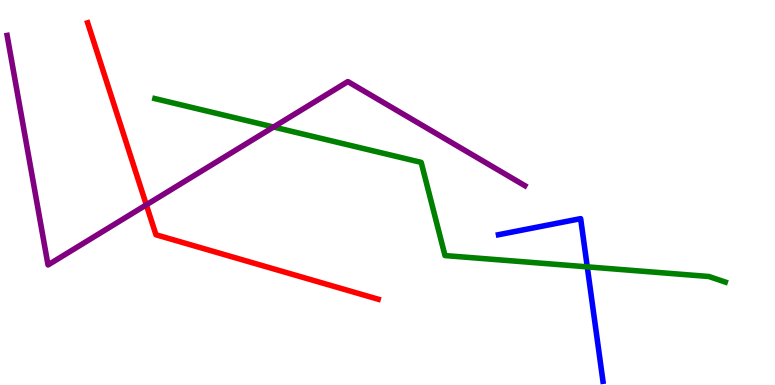[{'lines': ['blue', 'red'], 'intersections': []}, {'lines': ['green', 'red'], 'intersections': []}, {'lines': ['purple', 'red'], 'intersections': [{'x': 1.89, 'y': 4.68}]}, {'lines': ['blue', 'green'], 'intersections': [{'x': 7.58, 'y': 3.07}]}, {'lines': ['blue', 'purple'], 'intersections': []}, {'lines': ['green', 'purple'], 'intersections': [{'x': 3.53, 'y': 6.7}]}]